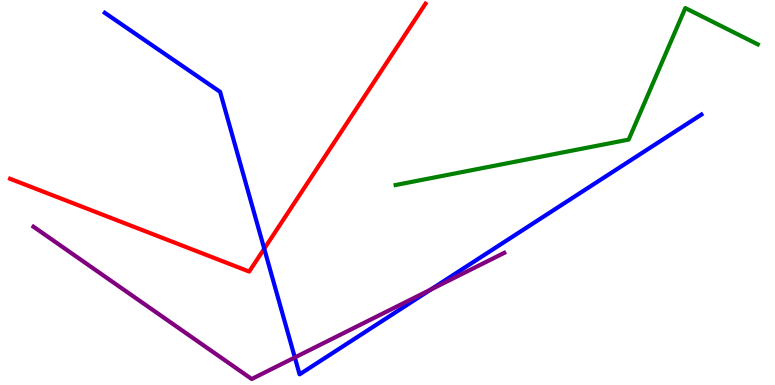[{'lines': ['blue', 'red'], 'intersections': [{'x': 3.41, 'y': 3.54}]}, {'lines': ['green', 'red'], 'intersections': []}, {'lines': ['purple', 'red'], 'intersections': []}, {'lines': ['blue', 'green'], 'intersections': []}, {'lines': ['blue', 'purple'], 'intersections': [{'x': 3.8, 'y': 0.715}, {'x': 5.56, 'y': 2.48}]}, {'lines': ['green', 'purple'], 'intersections': []}]